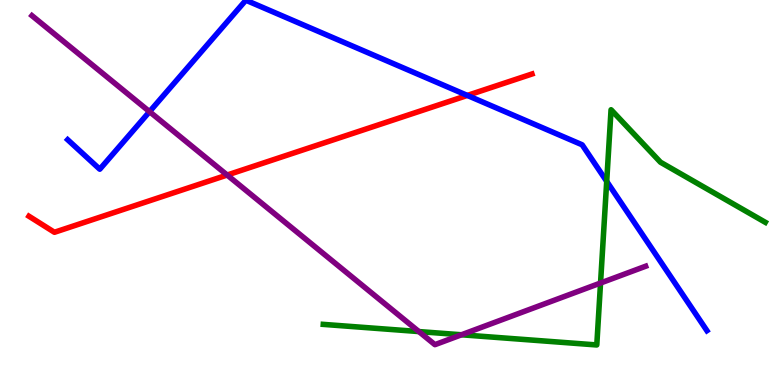[{'lines': ['blue', 'red'], 'intersections': [{'x': 6.03, 'y': 7.52}]}, {'lines': ['green', 'red'], 'intersections': []}, {'lines': ['purple', 'red'], 'intersections': [{'x': 2.93, 'y': 5.45}]}, {'lines': ['blue', 'green'], 'intersections': [{'x': 7.83, 'y': 5.29}]}, {'lines': ['blue', 'purple'], 'intersections': [{'x': 1.93, 'y': 7.1}]}, {'lines': ['green', 'purple'], 'intersections': [{'x': 5.4, 'y': 1.39}, {'x': 5.95, 'y': 1.3}, {'x': 7.75, 'y': 2.65}]}]